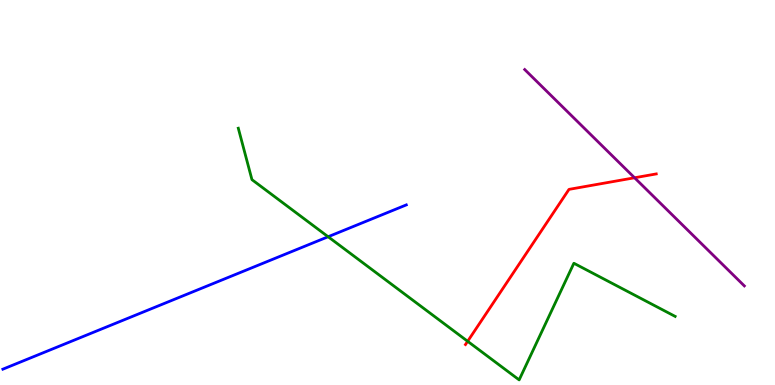[{'lines': ['blue', 'red'], 'intersections': []}, {'lines': ['green', 'red'], 'intersections': [{'x': 6.03, 'y': 1.14}]}, {'lines': ['purple', 'red'], 'intersections': [{'x': 8.19, 'y': 5.38}]}, {'lines': ['blue', 'green'], 'intersections': [{'x': 4.23, 'y': 3.85}]}, {'lines': ['blue', 'purple'], 'intersections': []}, {'lines': ['green', 'purple'], 'intersections': []}]